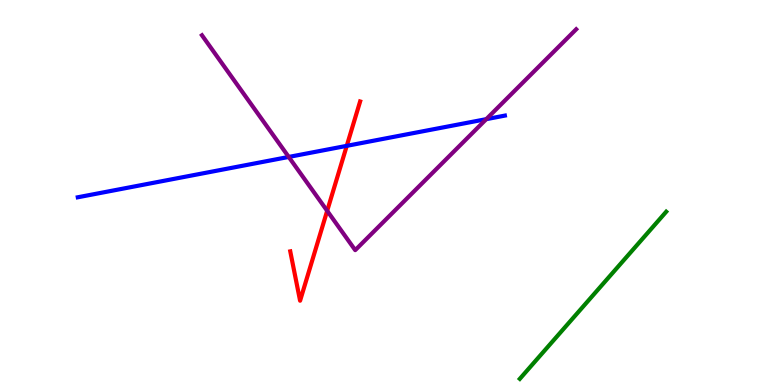[{'lines': ['blue', 'red'], 'intersections': [{'x': 4.47, 'y': 6.21}]}, {'lines': ['green', 'red'], 'intersections': []}, {'lines': ['purple', 'red'], 'intersections': [{'x': 4.22, 'y': 4.52}]}, {'lines': ['blue', 'green'], 'intersections': []}, {'lines': ['blue', 'purple'], 'intersections': [{'x': 3.73, 'y': 5.92}, {'x': 6.27, 'y': 6.9}]}, {'lines': ['green', 'purple'], 'intersections': []}]